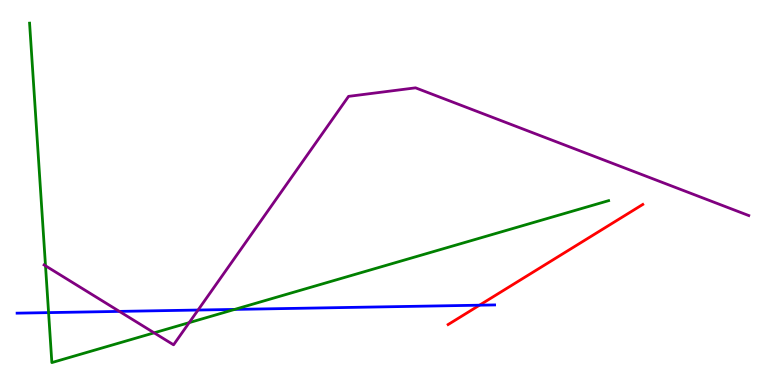[{'lines': ['blue', 'red'], 'intersections': [{'x': 6.19, 'y': 2.07}]}, {'lines': ['green', 'red'], 'intersections': []}, {'lines': ['purple', 'red'], 'intersections': []}, {'lines': ['blue', 'green'], 'intersections': [{'x': 0.627, 'y': 1.88}, {'x': 3.03, 'y': 1.96}]}, {'lines': ['blue', 'purple'], 'intersections': [{'x': 1.54, 'y': 1.91}, {'x': 2.56, 'y': 1.95}]}, {'lines': ['green', 'purple'], 'intersections': [{'x': 0.587, 'y': 3.1}, {'x': 1.99, 'y': 1.36}, {'x': 2.44, 'y': 1.62}]}]